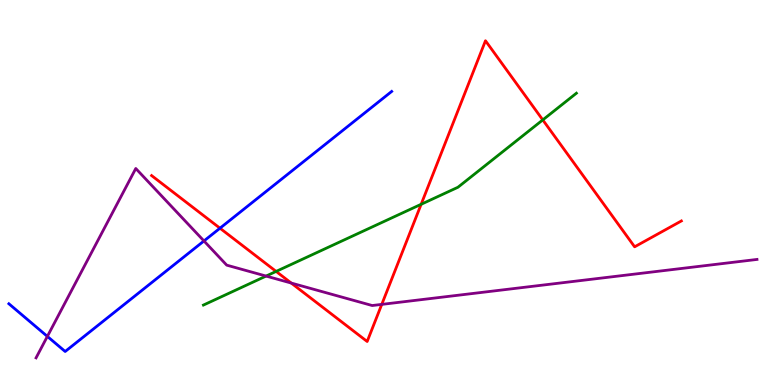[{'lines': ['blue', 'red'], 'intersections': [{'x': 2.84, 'y': 4.07}]}, {'lines': ['green', 'red'], 'intersections': [{'x': 3.56, 'y': 2.95}, {'x': 5.43, 'y': 4.69}, {'x': 7.0, 'y': 6.89}]}, {'lines': ['purple', 'red'], 'intersections': [{'x': 3.76, 'y': 2.65}, {'x': 4.93, 'y': 2.09}]}, {'lines': ['blue', 'green'], 'intersections': []}, {'lines': ['blue', 'purple'], 'intersections': [{'x': 0.611, 'y': 1.26}, {'x': 2.63, 'y': 3.74}]}, {'lines': ['green', 'purple'], 'intersections': [{'x': 3.43, 'y': 2.83}]}]